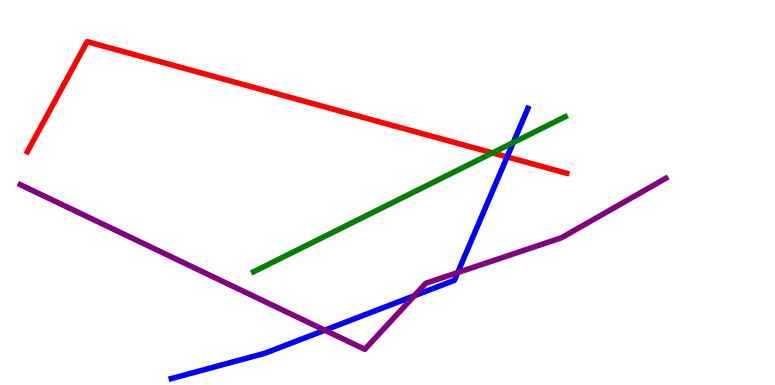[{'lines': ['blue', 'red'], 'intersections': [{'x': 6.54, 'y': 5.92}]}, {'lines': ['green', 'red'], 'intersections': [{'x': 6.35, 'y': 6.03}]}, {'lines': ['purple', 'red'], 'intersections': []}, {'lines': ['blue', 'green'], 'intersections': [{'x': 6.62, 'y': 6.3}]}, {'lines': ['blue', 'purple'], 'intersections': [{'x': 4.19, 'y': 1.42}, {'x': 5.35, 'y': 2.32}, {'x': 5.91, 'y': 2.92}]}, {'lines': ['green', 'purple'], 'intersections': []}]